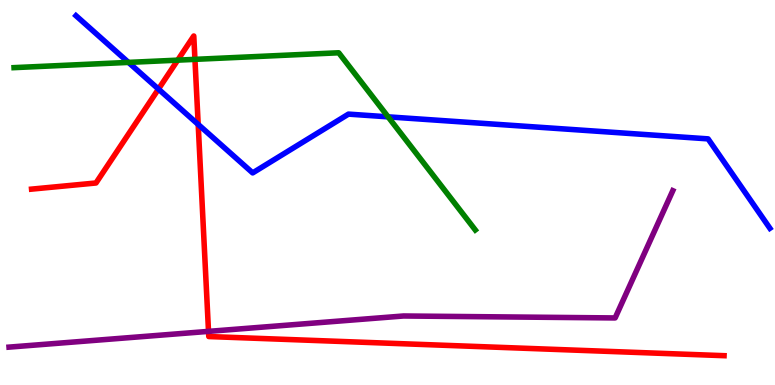[{'lines': ['blue', 'red'], 'intersections': [{'x': 2.04, 'y': 7.69}, {'x': 2.56, 'y': 6.77}]}, {'lines': ['green', 'red'], 'intersections': [{'x': 2.29, 'y': 8.44}, {'x': 2.52, 'y': 8.46}]}, {'lines': ['purple', 'red'], 'intersections': [{'x': 2.69, 'y': 1.39}]}, {'lines': ['blue', 'green'], 'intersections': [{'x': 1.66, 'y': 8.38}, {'x': 5.01, 'y': 6.97}]}, {'lines': ['blue', 'purple'], 'intersections': []}, {'lines': ['green', 'purple'], 'intersections': []}]